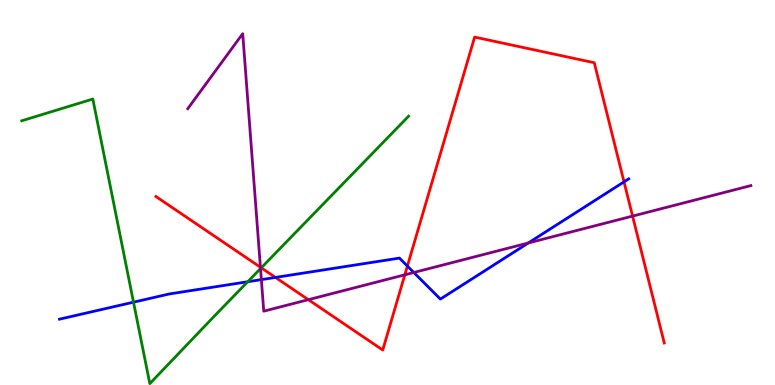[{'lines': ['blue', 'red'], 'intersections': [{'x': 3.55, 'y': 2.79}, {'x': 5.26, 'y': 3.09}, {'x': 8.05, 'y': 5.28}]}, {'lines': ['green', 'red'], 'intersections': [{'x': 3.37, 'y': 3.04}]}, {'lines': ['purple', 'red'], 'intersections': [{'x': 3.36, 'y': 3.06}, {'x': 3.98, 'y': 2.22}, {'x': 5.22, 'y': 2.86}, {'x': 8.16, 'y': 4.39}]}, {'lines': ['blue', 'green'], 'intersections': [{'x': 1.72, 'y': 2.15}, {'x': 3.2, 'y': 2.68}]}, {'lines': ['blue', 'purple'], 'intersections': [{'x': 3.37, 'y': 2.74}, {'x': 5.34, 'y': 2.92}, {'x': 6.82, 'y': 3.69}]}, {'lines': ['green', 'purple'], 'intersections': [{'x': 3.36, 'y': 3.02}]}]